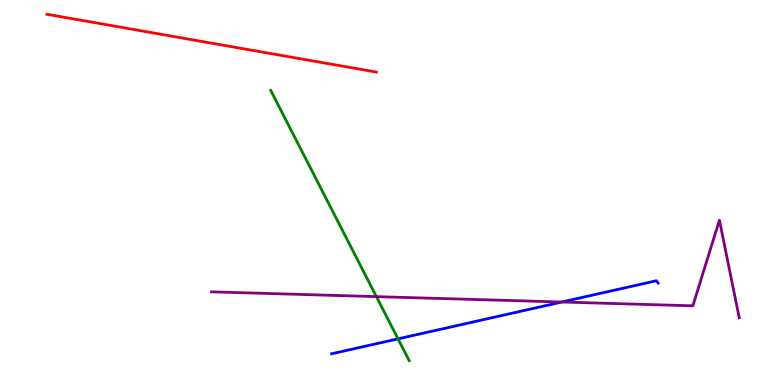[{'lines': ['blue', 'red'], 'intersections': []}, {'lines': ['green', 'red'], 'intersections': []}, {'lines': ['purple', 'red'], 'intersections': []}, {'lines': ['blue', 'green'], 'intersections': [{'x': 5.14, 'y': 1.2}]}, {'lines': ['blue', 'purple'], 'intersections': [{'x': 7.25, 'y': 2.16}]}, {'lines': ['green', 'purple'], 'intersections': [{'x': 4.86, 'y': 2.3}]}]